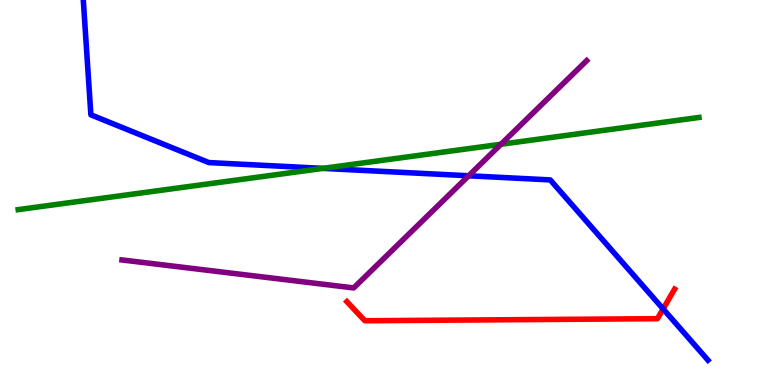[{'lines': ['blue', 'red'], 'intersections': [{'x': 8.56, 'y': 1.98}]}, {'lines': ['green', 'red'], 'intersections': []}, {'lines': ['purple', 'red'], 'intersections': []}, {'lines': ['blue', 'green'], 'intersections': [{'x': 4.17, 'y': 5.63}]}, {'lines': ['blue', 'purple'], 'intersections': [{'x': 6.05, 'y': 5.43}]}, {'lines': ['green', 'purple'], 'intersections': [{'x': 6.46, 'y': 6.25}]}]